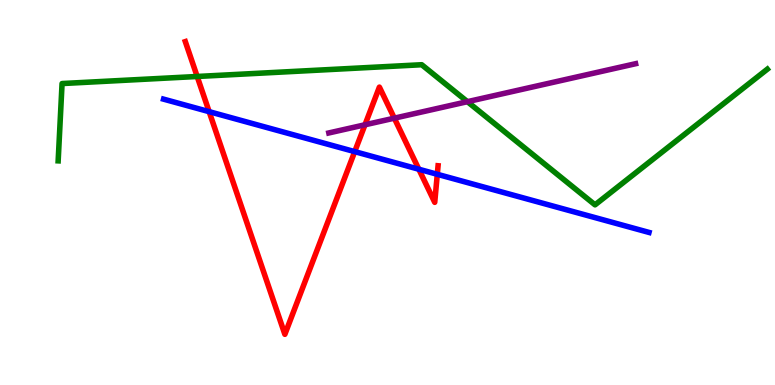[{'lines': ['blue', 'red'], 'intersections': [{'x': 2.7, 'y': 7.1}, {'x': 4.58, 'y': 6.06}, {'x': 5.4, 'y': 5.6}, {'x': 5.64, 'y': 5.47}]}, {'lines': ['green', 'red'], 'intersections': [{'x': 2.54, 'y': 8.01}]}, {'lines': ['purple', 'red'], 'intersections': [{'x': 4.71, 'y': 6.76}, {'x': 5.09, 'y': 6.93}]}, {'lines': ['blue', 'green'], 'intersections': []}, {'lines': ['blue', 'purple'], 'intersections': []}, {'lines': ['green', 'purple'], 'intersections': [{'x': 6.03, 'y': 7.36}]}]